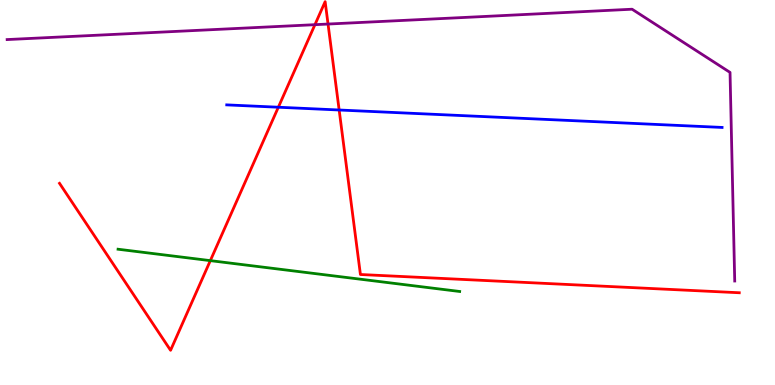[{'lines': ['blue', 'red'], 'intersections': [{'x': 3.59, 'y': 7.21}, {'x': 4.38, 'y': 7.14}]}, {'lines': ['green', 'red'], 'intersections': [{'x': 2.71, 'y': 3.23}]}, {'lines': ['purple', 'red'], 'intersections': [{'x': 4.06, 'y': 9.36}, {'x': 4.23, 'y': 9.38}]}, {'lines': ['blue', 'green'], 'intersections': []}, {'lines': ['blue', 'purple'], 'intersections': []}, {'lines': ['green', 'purple'], 'intersections': []}]